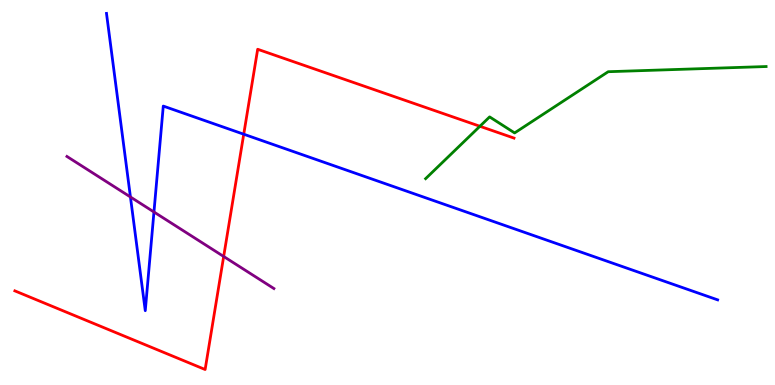[{'lines': ['blue', 'red'], 'intersections': [{'x': 3.15, 'y': 6.51}]}, {'lines': ['green', 'red'], 'intersections': [{'x': 6.19, 'y': 6.72}]}, {'lines': ['purple', 'red'], 'intersections': [{'x': 2.89, 'y': 3.34}]}, {'lines': ['blue', 'green'], 'intersections': []}, {'lines': ['blue', 'purple'], 'intersections': [{'x': 1.68, 'y': 4.88}, {'x': 1.99, 'y': 4.49}]}, {'lines': ['green', 'purple'], 'intersections': []}]